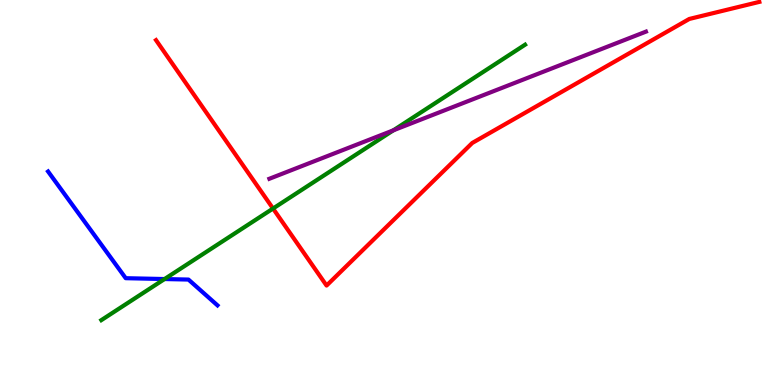[{'lines': ['blue', 'red'], 'intersections': []}, {'lines': ['green', 'red'], 'intersections': [{'x': 3.52, 'y': 4.58}]}, {'lines': ['purple', 'red'], 'intersections': []}, {'lines': ['blue', 'green'], 'intersections': [{'x': 2.12, 'y': 2.75}]}, {'lines': ['blue', 'purple'], 'intersections': []}, {'lines': ['green', 'purple'], 'intersections': [{'x': 5.08, 'y': 6.61}]}]